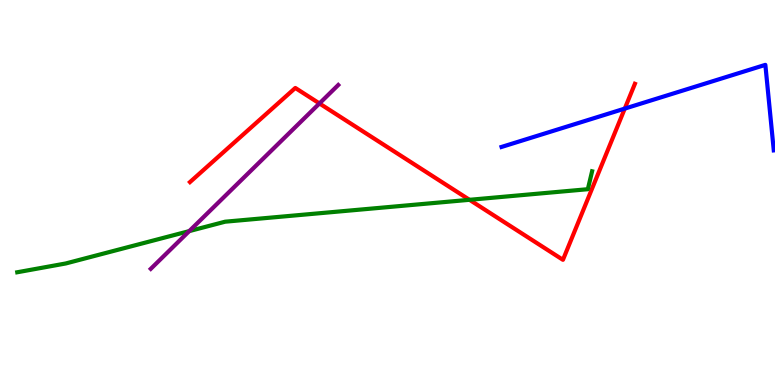[{'lines': ['blue', 'red'], 'intersections': [{'x': 8.06, 'y': 7.18}]}, {'lines': ['green', 'red'], 'intersections': [{'x': 6.06, 'y': 4.81}]}, {'lines': ['purple', 'red'], 'intersections': [{'x': 4.12, 'y': 7.31}]}, {'lines': ['blue', 'green'], 'intersections': []}, {'lines': ['blue', 'purple'], 'intersections': []}, {'lines': ['green', 'purple'], 'intersections': [{'x': 2.44, 'y': 4.0}]}]